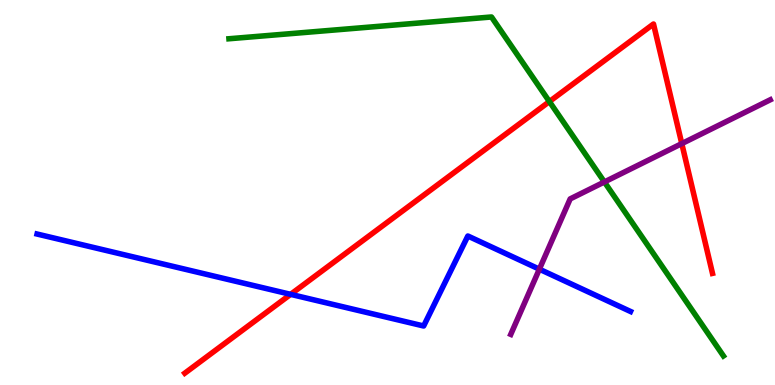[{'lines': ['blue', 'red'], 'intersections': [{'x': 3.75, 'y': 2.35}]}, {'lines': ['green', 'red'], 'intersections': [{'x': 7.09, 'y': 7.36}]}, {'lines': ['purple', 'red'], 'intersections': [{'x': 8.8, 'y': 6.27}]}, {'lines': ['blue', 'green'], 'intersections': []}, {'lines': ['blue', 'purple'], 'intersections': [{'x': 6.96, 'y': 3.01}]}, {'lines': ['green', 'purple'], 'intersections': [{'x': 7.8, 'y': 5.27}]}]